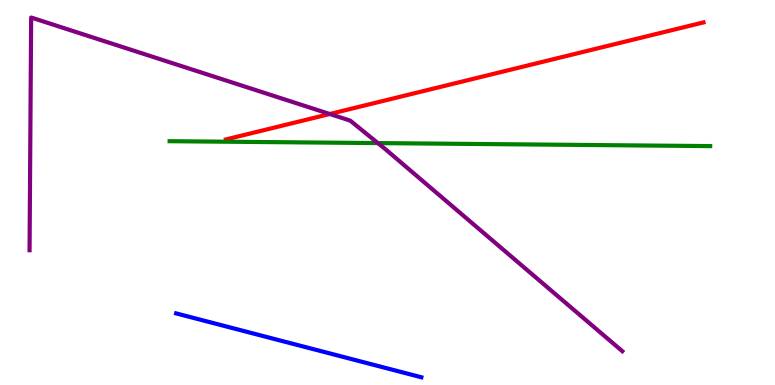[{'lines': ['blue', 'red'], 'intersections': []}, {'lines': ['green', 'red'], 'intersections': []}, {'lines': ['purple', 'red'], 'intersections': [{'x': 4.25, 'y': 7.04}]}, {'lines': ['blue', 'green'], 'intersections': []}, {'lines': ['blue', 'purple'], 'intersections': []}, {'lines': ['green', 'purple'], 'intersections': [{'x': 4.88, 'y': 6.28}]}]